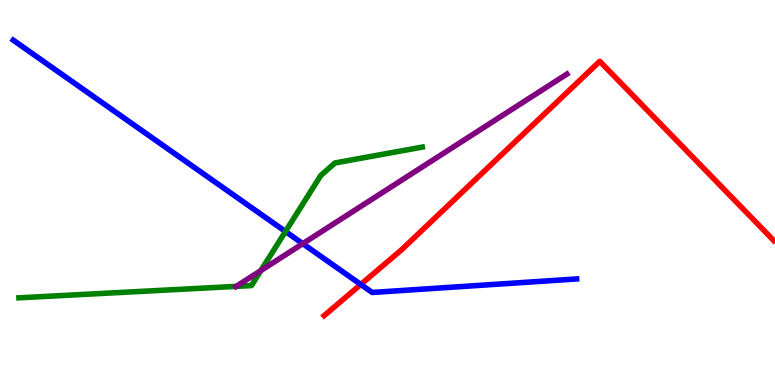[{'lines': ['blue', 'red'], 'intersections': [{'x': 4.66, 'y': 2.61}]}, {'lines': ['green', 'red'], 'intersections': []}, {'lines': ['purple', 'red'], 'intersections': []}, {'lines': ['blue', 'green'], 'intersections': [{'x': 3.68, 'y': 3.99}]}, {'lines': ['blue', 'purple'], 'intersections': [{'x': 3.91, 'y': 3.67}]}, {'lines': ['green', 'purple'], 'intersections': [{'x': 3.05, 'y': 2.56}, {'x': 3.37, 'y': 2.97}]}]